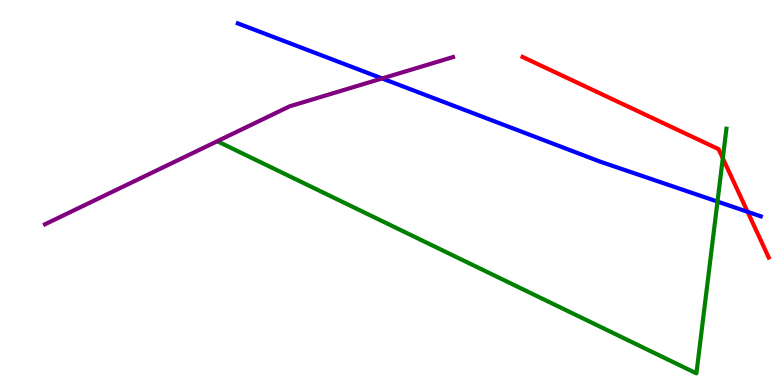[{'lines': ['blue', 'red'], 'intersections': [{'x': 9.65, 'y': 4.5}]}, {'lines': ['green', 'red'], 'intersections': [{'x': 9.33, 'y': 5.89}]}, {'lines': ['purple', 'red'], 'intersections': []}, {'lines': ['blue', 'green'], 'intersections': [{'x': 9.26, 'y': 4.76}]}, {'lines': ['blue', 'purple'], 'intersections': [{'x': 4.93, 'y': 7.96}]}, {'lines': ['green', 'purple'], 'intersections': []}]